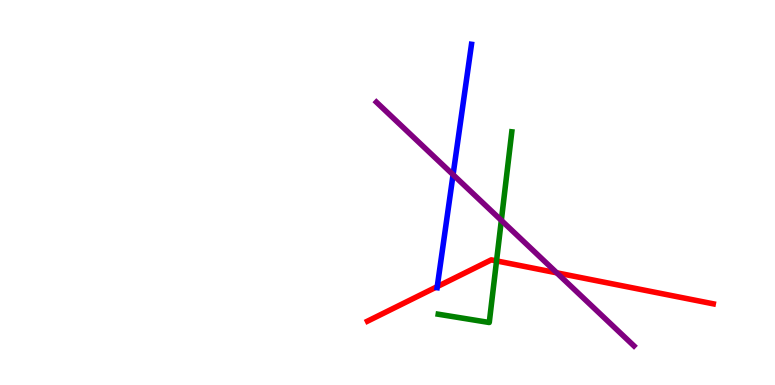[{'lines': ['blue', 'red'], 'intersections': [{'x': 5.64, 'y': 2.56}]}, {'lines': ['green', 'red'], 'intersections': [{'x': 6.41, 'y': 3.22}]}, {'lines': ['purple', 'red'], 'intersections': [{'x': 7.18, 'y': 2.91}]}, {'lines': ['blue', 'green'], 'intersections': []}, {'lines': ['blue', 'purple'], 'intersections': [{'x': 5.85, 'y': 5.46}]}, {'lines': ['green', 'purple'], 'intersections': [{'x': 6.47, 'y': 4.28}]}]